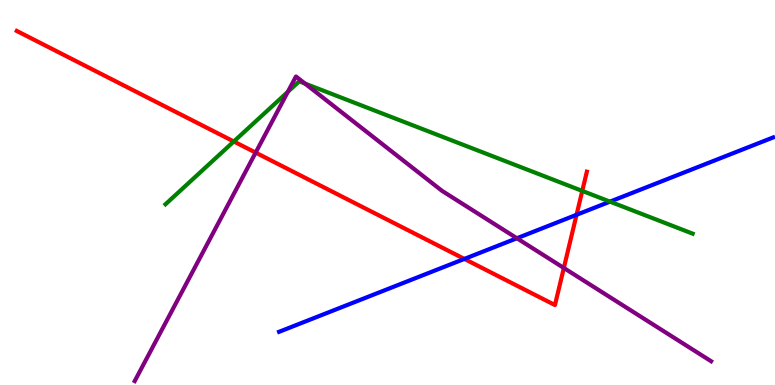[{'lines': ['blue', 'red'], 'intersections': [{'x': 5.99, 'y': 3.27}, {'x': 7.44, 'y': 4.42}]}, {'lines': ['green', 'red'], 'intersections': [{'x': 3.02, 'y': 6.32}, {'x': 7.51, 'y': 5.04}]}, {'lines': ['purple', 'red'], 'intersections': [{'x': 3.3, 'y': 6.04}, {'x': 7.28, 'y': 3.04}]}, {'lines': ['blue', 'green'], 'intersections': [{'x': 7.87, 'y': 4.76}]}, {'lines': ['blue', 'purple'], 'intersections': [{'x': 6.67, 'y': 3.81}]}, {'lines': ['green', 'purple'], 'intersections': [{'x': 3.71, 'y': 7.61}, {'x': 3.94, 'y': 7.83}]}]